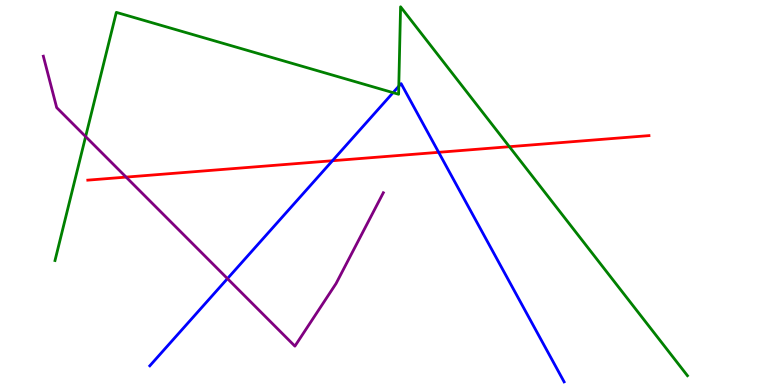[{'lines': ['blue', 'red'], 'intersections': [{'x': 4.29, 'y': 5.83}, {'x': 5.66, 'y': 6.04}]}, {'lines': ['green', 'red'], 'intersections': [{'x': 6.57, 'y': 6.19}]}, {'lines': ['purple', 'red'], 'intersections': [{'x': 1.63, 'y': 5.4}]}, {'lines': ['blue', 'green'], 'intersections': [{'x': 5.07, 'y': 7.59}, {'x': 5.15, 'y': 7.76}]}, {'lines': ['blue', 'purple'], 'intersections': [{'x': 2.94, 'y': 2.76}]}, {'lines': ['green', 'purple'], 'intersections': [{'x': 1.1, 'y': 6.45}]}]